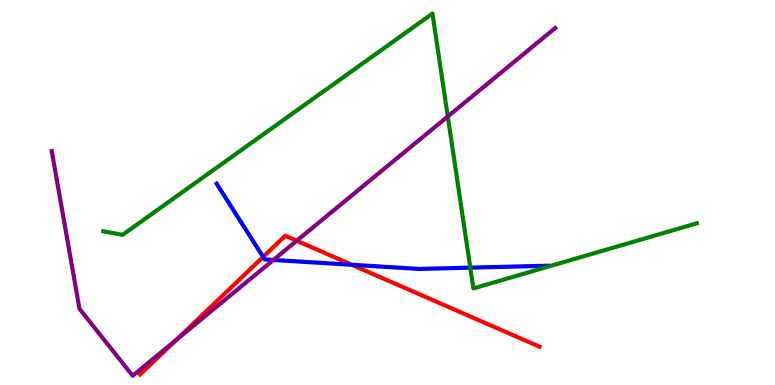[{'lines': ['blue', 'red'], 'intersections': [{'x': 3.4, 'y': 3.33}, {'x': 4.54, 'y': 3.12}]}, {'lines': ['green', 'red'], 'intersections': []}, {'lines': ['purple', 'red'], 'intersections': [{'x': 2.27, 'y': 1.17}, {'x': 3.83, 'y': 3.75}]}, {'lines': ['blue', 'green'], 'intersections': [{'x': 6.07, 'y': 3.05}]}, {'lines': ['blue', 'purple'], 'intersections': [{'x': 3.53, 'y': 3.25}]}, {'lines': ['green', 'purple'], 'intersections': [{'x': 5.78, 'y': 6.97}]}]